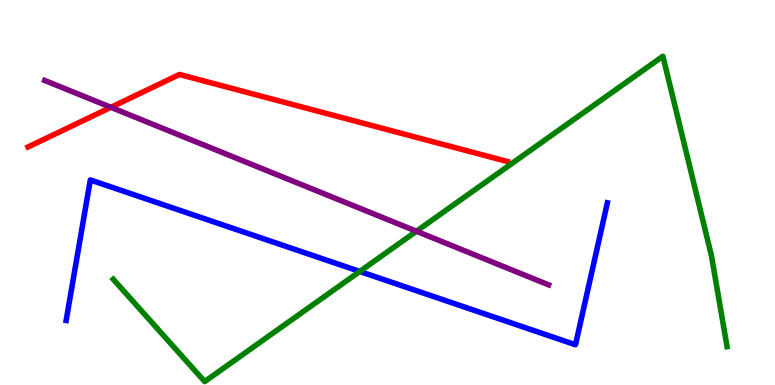[{'lines': ['blue', 'red'], 'intersections': []}, {'lines': ['green', 'red'], 'intersections': []}, {'lines': ['purple', 'red'], 'intersections': [{'x': 1.43, 'y': 7.21}]}, {'lines': ['blue', 'green'], 'intersections': [{'x': 4.64, 'y': 2.95}]}, {'lines': ['blue', 'purple'], 'intersections': []}, {'lines': ['green', 'purple'], 'intersections': [{'x': 5.37, 'y': 3.99}]}]